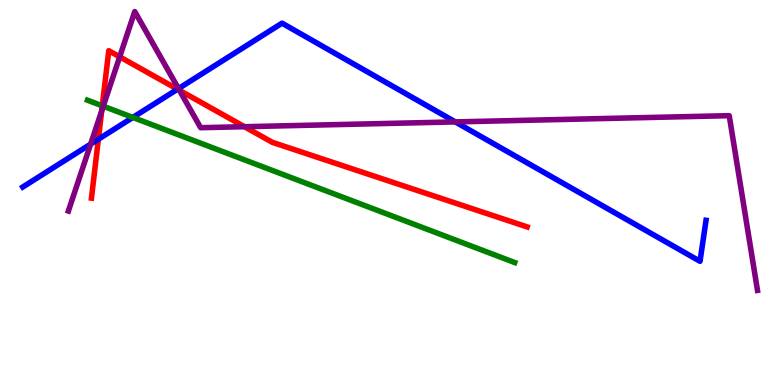[{'lines': ['blue', 'red'], 'intersections': [{'x': 1.27, 'y': 6.38}, {'x': 2.29, 'y': 7.68}]}, {'lines': ['green', 'red'], 'intersections': [{'x': 1.32, 'y': 7.25}]}, {'lines': ['purple', 'red'], 'intersections': [{'x': 1.31, 'y': 7.12}, {'x': 1.54, 'y': 8.52}, {'x': 2.32, 'y': 7.65}, {'x': 3.15, 'y': 6.71}]}, {'lines': ['blue', 'green'], 'intersections': [{'x': 1.71, 'y': 6.95}]}, {'lines': ['blue', 'purple'], 'intersections': [{'x': 1.17, 'y': 6.26}, {'x': 2.3, 'y': 7.7}, {'x': 5.88, 'y': 6.83}]}, {'lines': ['green', 'purple'], 'intersections': [{'x': 1.33, 'y': 7.24}]}]